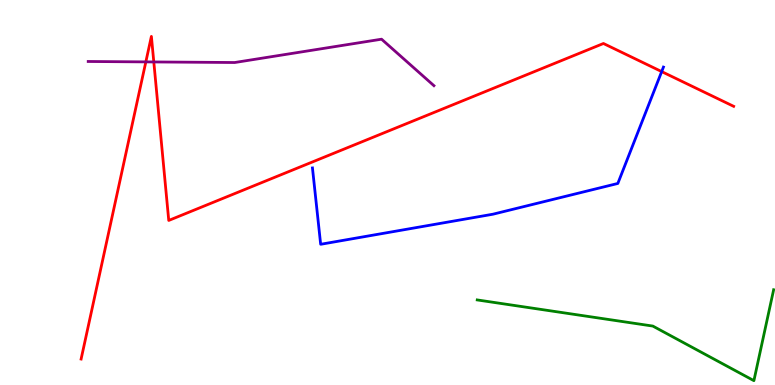[{'lines': ['blue', 'red'], 'intersections': [{'x': 8.54, 'y': 8.14}]}, {'lines': ['green', 'red'], 'intersections': []}, {'lines': ['purple', 'red'], 'intersections': [{'x': 1.88, 'y': 8.39}, {'x': 1.98, 'y': 8.39}]}, {'lines': ['blue', 'green'], 'intersections': []}, {'lines': ['blue', 'purple'], 'intersections': []}, {'lines': ['green', 'purple'], 'intersections': []}]